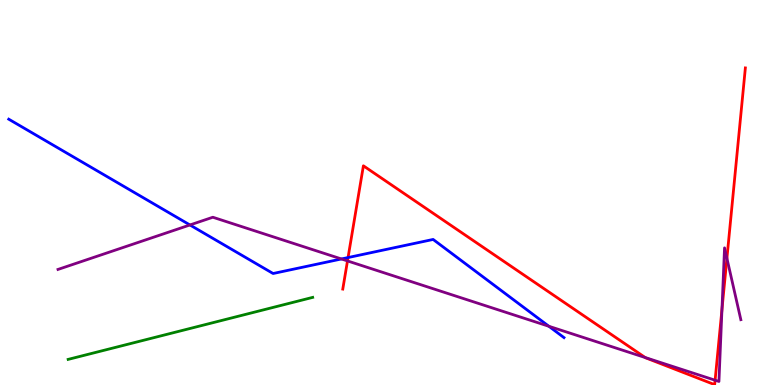[{'lines': ['blue', 'red'], 'intersections': [{'x': 4.49, 'y': 3.31}]}, {'lines': ['green', 'red'], 'intersections': []}, {'lines': ['purple', 'red'], 'intersections': [{'x': 4.48, 'y': 3.22}, {'x': 8.33, 'y': 0.713}, {'x': 9.23, 'y': 0.124}, {'x': 9.32, 'y': 1.97}, {'x': 9.38, 'y': 3.29}]}, {'lines': ['blue', 'green'], 'intersections': []}, {'lines': ['blue', 'purple'], 'intersections': [{'x': 2.45, 'y': 4.16}, {'x': 4.41, 'y': 3.27}, {'x': 7.08, 'y': 1.53}]}, {'lines': ['green', 'purple'], 'intersections': []}]